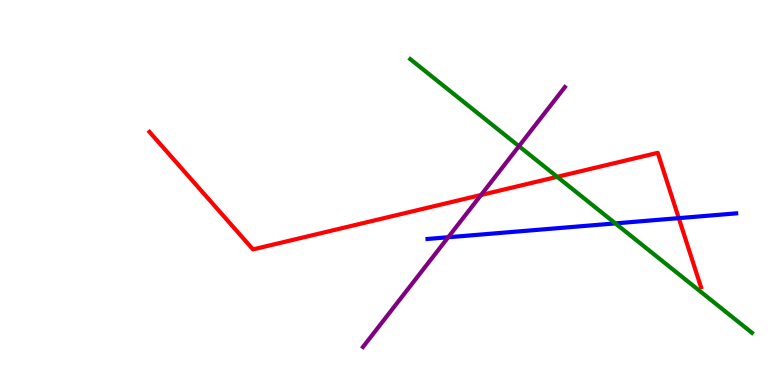[{'lines': ['blue', 'red'], 'intersections': [{'x': 8.76, 'y': 4.33}]}, {'lines': ['green', 'red'], 'intersections': [{'x': 7.19, 'y': 5.41}]}, {'lines': ['purple', 'red'], 'intersections': [{'x': 6.21, 'y': 4.94}]}, {'lines': ['blue', 'green'], 'intersections': [{'x': 7.94, 'y': 4.2}]}, {'lines': ['blue', 'purple'], 'intersections': [{'x': 5.78, 'y': 3.84}]}, {'lines': ['green', 'purple'], 'intersections': [{'x': 6.7, 'y': 6.2}]}]